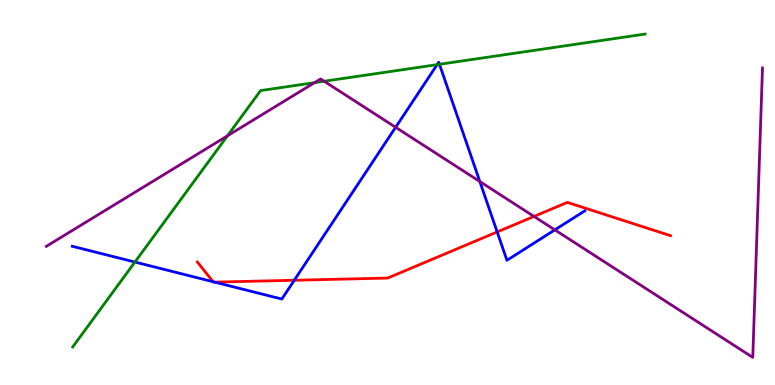[{'lines': ['blue', 'red'], 'intersections': [{'x': 2.75, 'y': 2.68}, {'x': 2.77, 'y': 2.67}, {'x': 3.8, 'y': 2.72}, {'x': 6.42, 'y': 3.98}]}, {'lines': ['green', 'red'], 'intersections': []}, {'lines': ['purple', 'red'], 'intersections': [{'x': 6.89, 'y': 4.38}]}, {'lines': ['blue', 'green'], 'intersections': [{'x': 1.74, 'y': 3.19}, {'x': 5.64, 'y': 8.32}, {'x': 5.67, 'y': 8.33}]}, {'lines': ['blue', 'purple'], 'intersections': [{'x': 5.1, 'y': 6.69}, {'x': 6.19, 'y': 5.28}, {'x': 7.16, 'y': 4.03}]}, {'lines': ['green', 'purple'], 'intersections': [{'x': 2.93, 'y': 6.47}, {'x': 4.06, 'y': 7.85}, {'x': 4.18, 'y': 7.89}]}]